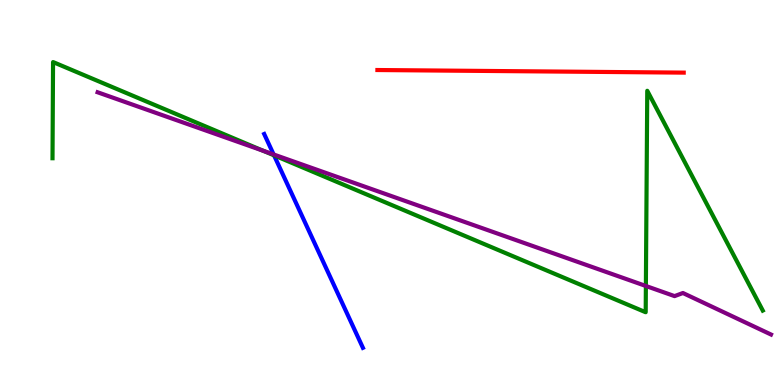[{'lines': ['blue', 'red'], 'intersections': []}, {'lines': ['green', 'red'], 'intersections': []}, {'lines': ['purple', 'red'], 'intersections': []}, {'lines': ['blue', 'green'], 'intersections': [{'x': 3.54, 'y': 5.96}]}, {'lines': ['blue', 'purple'], 'intersections': [{'x': 3.53, 'y': 5.99}]}, {'lines': ['green', 'purple'], 'intersections': [{'x': 3.4, 'y': 6.08}, {'x': 8.33, 'y': 2.57}]}]